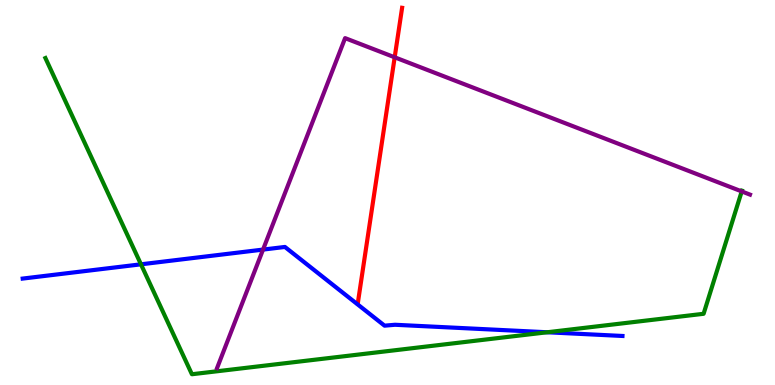[{'lines': ['blue', 'red'], 'intersections': []}, {'lines': ['green', 'red'], 'intersections': []}, {'lines': ['purple', 'red'], 'intersections': [{'x': 5.09, 'y': 8.51}]}, {'lines': ['blue', 'green'], 'intersections': [{'x': 1.82, 'y': 3.13}, {'x': 7.06, 'y': 1.37}]}, {'lines': ['blue', 'purple'], 'intersections': [{'x': 3.39, 'y': 3.52}]}, {'lines': ['green', 'purple'], 'intersections': [{'x': 9.57, 'y': 5.03}]}]